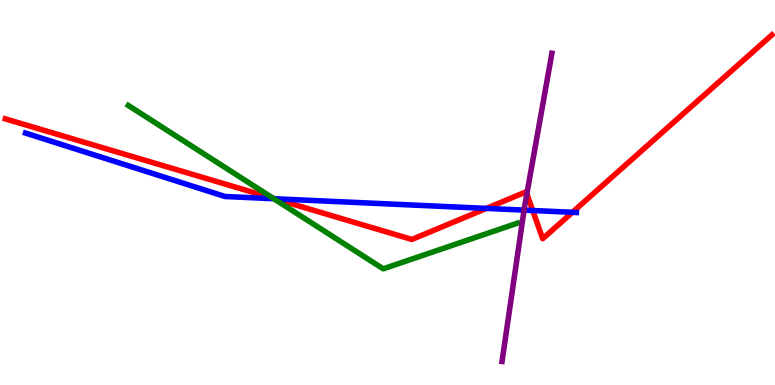[{'lines': ['blue', 'red'], 'intersections': [{'x': 3.54, 'y': 4.84}, {'x': 6.28, 'y': 4.59}, {'x': 6.87, 'y': 4.53}, {'x': 7.39, 'y': 4.49}]}, {'lines': ['green', 'red'], 'intersections': [{'x': 3.53, 'y': 4.85}]}, {'lines': ['purple', 'red'], 'intersections': [{'x': 6.8, 'y': 4.96}]}, {'lines': ['blue', 'green'], 'intersections': [{'x': 3.53, 'y': 4.84}]}, {'lines': ['blue', 'purple'], 'intersections': [{'x': 6.76, 'y': 4.54}]}, {'lines': ['green', 'purple'], 'intersections': []}]